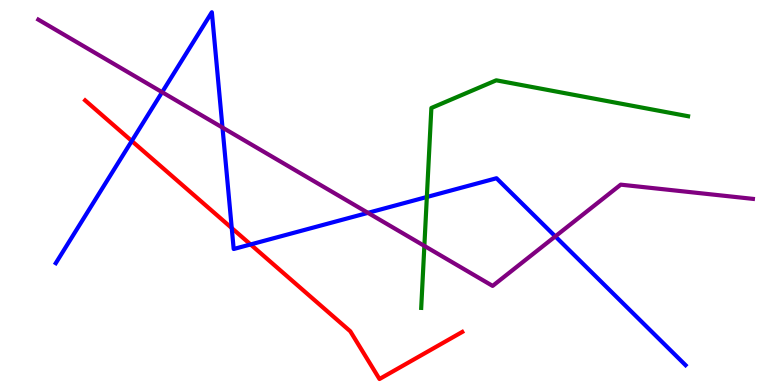[{'lines': ['blue', 'red'], 'intersections': [{'x': 1.7, 'y': 6.34}, {'x': 2.99, 'y': 4.08}, {'x': 3.23, 'y': 3.65}]}, {'lines': ['green', 'red'], 'intersections': []}, {'lines': ['purple', 'red'], 'intersections': []}, {'lines': ['blue', 'green'], 'intersections': [{'x': 5.51, 'y': 4.88}]}, {'lines': ['blue', 'purple'], 'intersections': [{'x': 2.09, 'y': 7.61}, {'x': 2.87, 'y': 6.69}, {'x': 4.75, 'y': 4.47}, {'x': 7.17, 'y': 3.86}]}, {'lines': ['green', 'purple'], 'intersections': [{'x': 5.48, 'y': 3.61}]}]